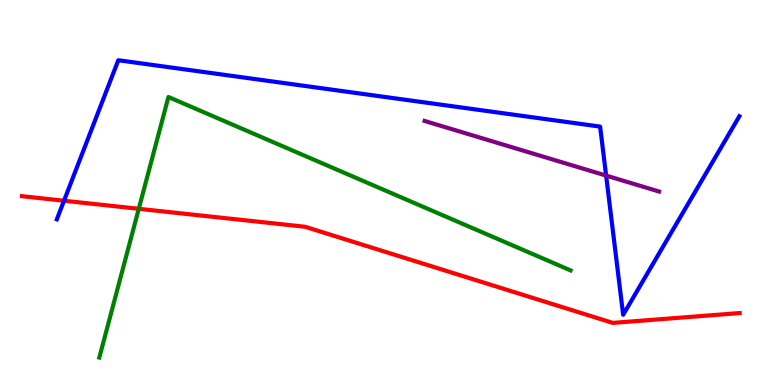[{'lines': ['blue', 'red'], 'intersections': [{'x': 0.826, 'y': 4.79}]}, {'lines': ['green', 'red'], 'intersections': [{'x': 1.79, 'y': 4.58}]}, {'lines': ['purple', 'red'], 'intersections': []}, {'lines': ['blue', 'green'], 'intersections': []}, {'lines': ['blue', 'purple'], 'intersections': [{'x': 7.82, 'y': 5.44}]}, {'lines': ['green', 'purple'], 'intersections': []}]